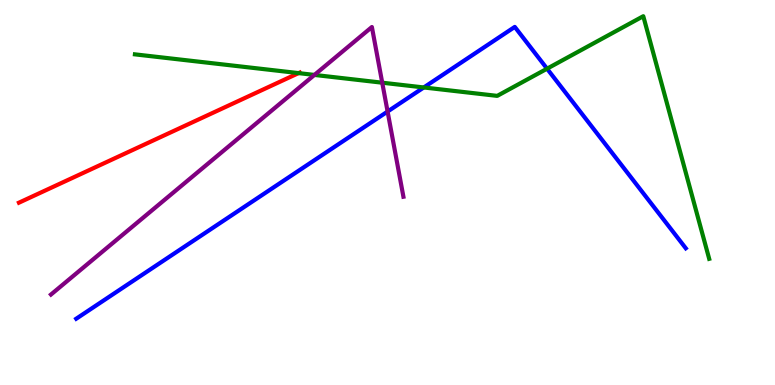[{'lines': ['blue', 'red'], 'intersections': []}, {'lines': ['green', 'red'], 'intersections': [{'x': 3.85, 'y': 8.1}]}, {'lines': ['purple', 'red'], 'intersections': []}, {'lines': ['blue', 'green'], 'intersections': [{'x': 5.47, 'y': 7.73}, {'x': 7.06, 'y': 8.22}]}, {'lines': ['blue', 'purple'], 'intersections': [{'x': 5.0, 'y': 7.1}]}, {'lines': ['green', 'purple'], 'intersections': [{'x': 4.06, 'y': 8.05}, {'x': 4.93, 'y': 7.85}]}]